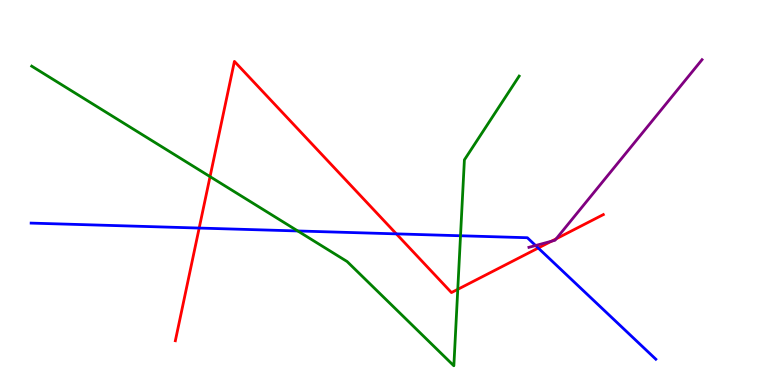[{'lines': ['blue', 'red'], 'intersections': [{'x': 2.57, 'y': 4.08}, {'x': 5.11, 'y': 3.93}, {'x': 6.94, 'y': 3.56}]}, {'lines': ['green', 'red'], 'intersections': [{'x': 2.71, 'y': 5.41}, {'x': 5.91, 'y': 2.48}]}, {'lines': ['purple', 'red'], 'intersections': [{'x': 7.12, 'y': 3.73}, {'x': 7.18, 'y': 3.8}]}, {'lines': ['blue', 'green'], 'intersections': [{'x': 3.84, 'y': 4.0}, {'x': 5.94, 'y': 3.88}]}, {'lines': ['blue', 'purple'], 'intersections': [{'x': 6.91, 'y': 3.62}]}, {'lines': ['green', 'purple'], 'intersections': []}]